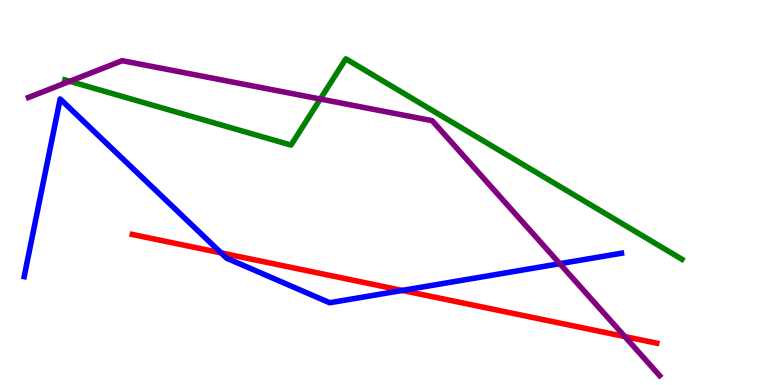[{'lines': ['blue', 'red'], 'intersections': [{'x': 2.85, 'y': 3.43}, {'x': 5.19, 'y': 2.46}]}, {'lines': ['green', 'red'], 'intersections': []}, {'lines': ['purple', 'red'], 'intersections': [{'x': 8.06, 'y': 1.26}]}, {'lines': ['blue', 'green'], 'intersections': []}, {'lines': ['blue', 'purple'], 'intersections': [{'x': 7.22, 'y': 3.15}]}, {'lines': ['green', 'purple'], 'intersections': [{'x': 0.9, 'y': 7.89}, {'x': 4.13, 'y': 7.43}]}]